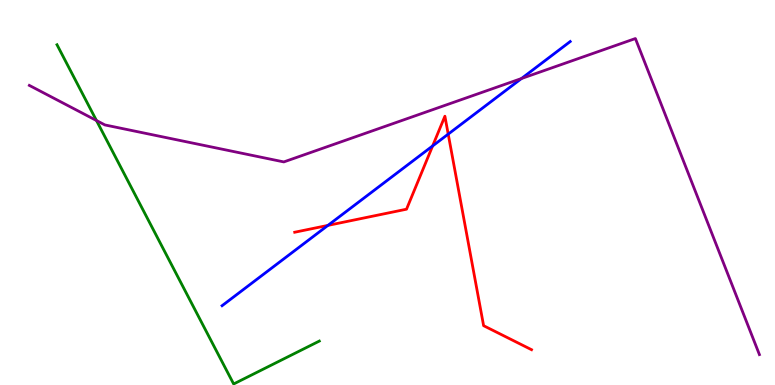[{'lines': ['blue', 'red'], 'intersections': [{'x': 4.23, 'y': 4.15}, {'x': 5.58, 'y': 6.21}, {'x': 5.78, 'y': 6.52}]}, {'lines': ['green', 'red'], 'intersections': []}, {'lines': ['purple', 'red'], 'intersections': []}, {'lines': ['blue', 'green'], 'intersections': []}, {'lines': ['blue', 'purple'], 'intersections': [{'x': 6.73, 'y': 7.96}]}, {'lines': ['green', 'purple'], 'intersections': [{'x': 1.24, 'y': 6.87}]}]